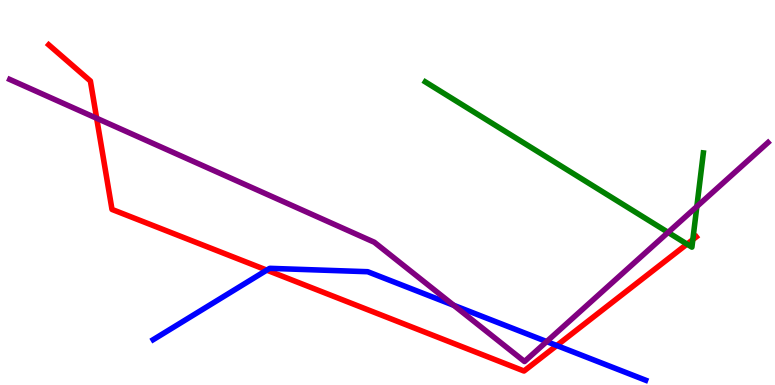[{'lines': ['blue', 'red'], 'intersections': [{'x': 3.44, 'y': 2.98}, {'x': 7.18, 'y': 1.03}]}, {'lines': ['green', 'red'], 'intersections': [{'x': 8.86, 'y': 3.66}, {'x': 8.94, 'y': 3.78}]}, {'lines': ['purple', 'red'], 'intersections': [{'x': 1.25, 'y': 6.93}]}, {'lines': ['blue', 'green'], 'intersections': []}, {'lines': ['blue', 'purple'], 'intersections': [{'x': 5.85, 'y': 2.07}, {'x': 7.05, 'y': 1.13}]}, {'lines': ['green', 'purple'], 'intersections': [{'x': 8.62, 'y': 3.96}, {'x': 8.99, 'y': 4.64}]}]